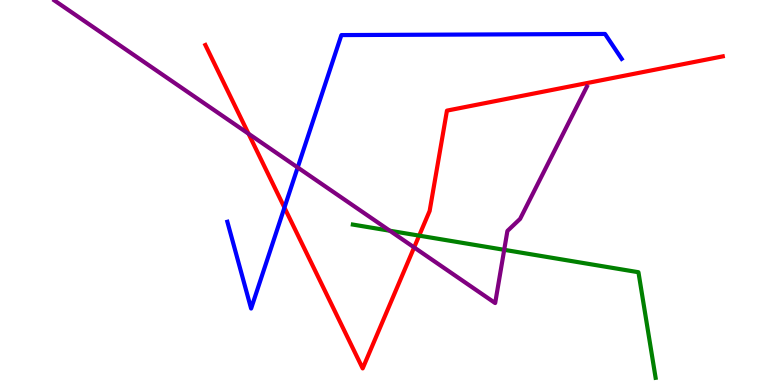[{'lines': ['blue', 'red'], 'intersections': [{'x': 3.67, 'y': 4.61}]}, {'lines': ['green', 'red'], 'intersections': [{'x': 5.41, 'y': 3.88}]}, {'lines': ['purple', 'red'], 'intersections': [{'x': 3.21, 'y': 6.53}, {'x': 5.34, 'y': 3.57}]}, {'lines': ['blue', 'green'], 'intersections': []}, {'lines': ['blue', 'purple'], 'intersections': [{'x': 3.84, 'y': 5.65}]}, {'lines': ['green', 'purple'], 'intersections': [{'x': 5.03, 'y': 4.01}, {'x': 6.51, 'y': 3.51}]}]